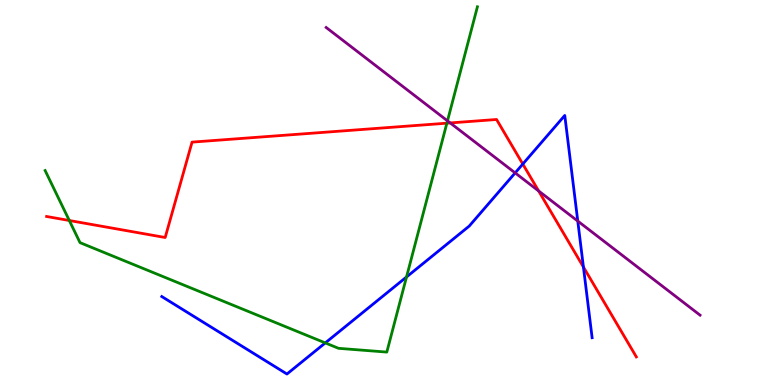[{'lines': ['blue', 'red'], 'intersections': [{'x': 6.75, 'y': 5.74}, {'x': 7.53, 'y': 3.06}]}, {'lines': ['green', 'red'], 'intersections': [{'x': 0.894, 'y': 4.27}, {'x': 5.77, 'y': 6.8}]}, {'lines': ['purple', 'red'], 'intersections': [{'x': 5.81, 'y': 6.81}, {'x': 6.95, 'y': 5.04}]}, {'lines': ['blue', 'green'], 'intersections': [{'x': 4.2, 'y': 1.09}, {'x': 5.25, 'y': 2.81}]}, {'lines': ['blue', 'purple'], 'intersections': [{'x': 6.65, 'y': 5.51}, {'x': 7.46, 'y': 4.26}]}, {'lines': ['green', 'purple'], 'intersections': [{'x': 5.77, 'y': 6.86}]}]